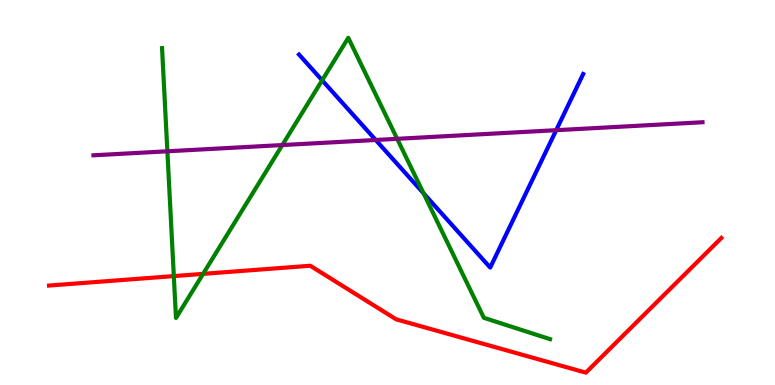[{'lines': ['blue', 'red'], 'intersections': []}, {'lines': ['green', 'red'], 'intersections': [{'x': 2.24, 'y': 2.83}, {'x': 2.62, 'y': 2.89}]}, {'lines': ['purple', 'red'], 'intersections': []}, {'lines': ['blue', 'green'], 'intersections': [{'x': 4.16, 'y': 7.91}, {'x': 5.47, 'y': 4.98}]}, {'lines': ['blue', 'purple'], 'intersections': [{'x': 4.85, 'y': 6.36}, {'x': 7.18, 'y': 6.62}]}, {'lines': ['green', 'purple'], 'intersections': [{'x': 2.16, 'y': 6.07}, {'x': 3.64, 'y': 6.23}, {'x': 5.12, 'y': 6.39}]}]